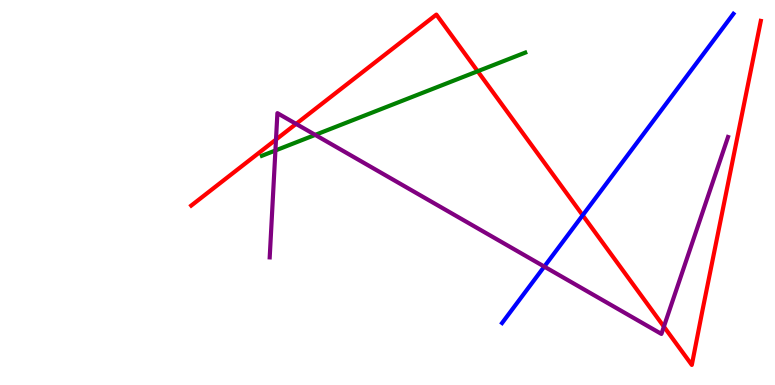[{'lines': ['blue', 'red'], 'intersections': [{'x': 7.52, 'y': 4.41}]}, {'lines': ['green', 'red'], 'intersections': [{'x': 6.16, 'y': 8.15}]}, {'lines': ['purple', 'red'], 'intersections': [{'x': 3.56, 'y': 6.38}, {'x': 3.82, 'y': 6.78}, {'x': 8.57, 'y': 1.52}]}, {'lines': ['blue', 'green'], 'intersections': []}, {'lines': ['blue', 'purple'], 'intersections': [{'x': 7.02, 'y': 3.08}]}, {'lines': ['green', 'purple'], 'intersections': [{'x': 3.55, 'y': 6.09}, {'x': 4.07, 'y': 6.5}]}]